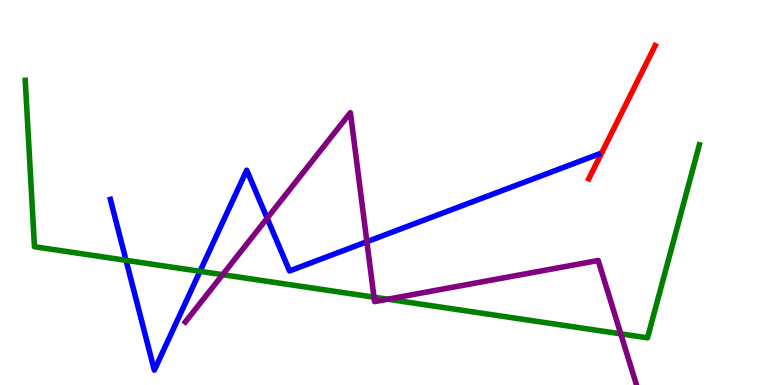[{'lines': ['blue', 'red'], 'intersections': []}, {'lines': ['green', 'red'], 'intersections': []}, {'lines': ['purple', 'red'], 'intersections': []}, {'lines': ['blue', 'green'], 'intersections': [{'x': 1.63, 'y': 3.24}, {'x': 2.58, 'y': 2.95}]}, {'lines': ['blue', 'purple'], 'intersections': [{'x': 3.45, 'y': 4.33}, {'x': 4.73, 'y': 3.72}]}, {'lines': ['green', 'purple'], 'intersections': [{'x': 2.87, 'y': 2.87}, {'x': 4.83, 'y': 2.28}, {'x': 5.0, 'y': 2.23}, {'x': 8.01, 'y': 1.33}]}]